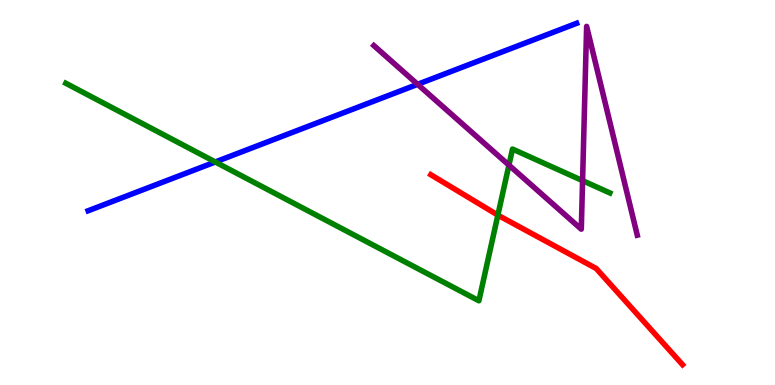[{'lines': ['blue', 'red'], 'intersections': []}, {'lines': ['green', 'red'], 'intersections': [{'x': 6.42, 'y': 4.41}]}, {'lines': ['purple', 'red'], 'intersections': []}, {'lines': ['blue', 'green'], 'intersections': [{'x': 2.78, 'y': 5.79}]}, {'lines': ['blue', 'purple'], 'intersections': [{'x': 5.39, 'y': 7.81}]}, {'lines': ['green', 'purple'], 'intersections': [{'x': 6.57, 'y': 5.71}, {'x': 7.52, 'y': 5.31}]}]